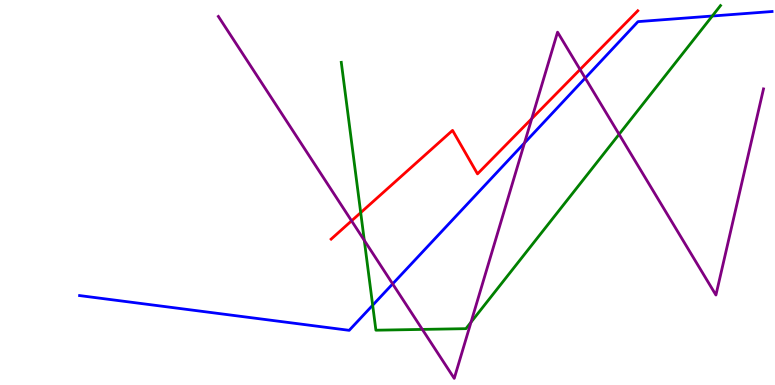[{'lines': ['blue', 'red'], 'intersections': []}, {'lines': ['green', 'red'], 'intersections': [{'x': 4.65, 'y': 4.48}]}, {'lines': ['purple', 'red'], 'intersections': [{'x': 4.54, 'y': 4.26}, {'x': 6.86, 'y': 6.92}, {'x': 7.48, 'y': 8.19}]}, {'lines': ['blue', 'green'], 'intersections': [{'x': 4.81, 'y': 2.07}, {'x': 9.19, 'y': 9.58}]}, {'lines': ['blue', 'purple'], 'intersections': [{'x': 5.07, 'y': 2.63}, {'x': 6.77, 'y': 6.29}, {'x': 7.55, 'y': 7.97}]}, {'lines': ['green', 'purple'], 'intersections': [{'x': 4.7, 'y': 3.76}, {'x': 5.45, 'y': 1.44}, {'x': 6.08, 'y': 1.63}, {'x': 7.99, 'y': 6.51}]}]